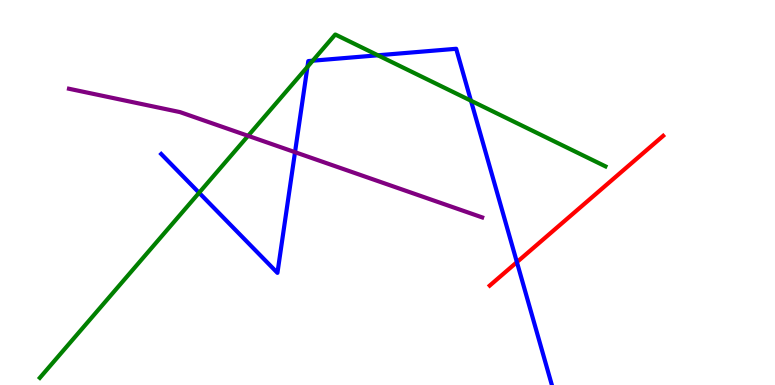[{'lines': ['blue', 'red'], 'intersections': [{'x': 6.67, 'y': 3.19}]}, {'lines': ['green', 'red'], 'intersections': []}, {'lines': ['purple', 'red'], 'intersections': []}, {'lines': ['blue', 'green'], 'intersections': [{'x': 2.57, 'y': 4.99}, {'x': 3.97, 'y': 8.26}, {'x': 4.04, 'y': 8.42}, {'x': 4.88, 'y': 8.56}, {'x': 6.08, 'y': 7.38}]}, {'lines': ['blue', 'purple'], 'intersections': [{'x': 3.81, 'y': 6.05}]}, {'lines': ['green', 'purple'], 'intersections': [{'x': 3.2, 'y': 6.47}]}]